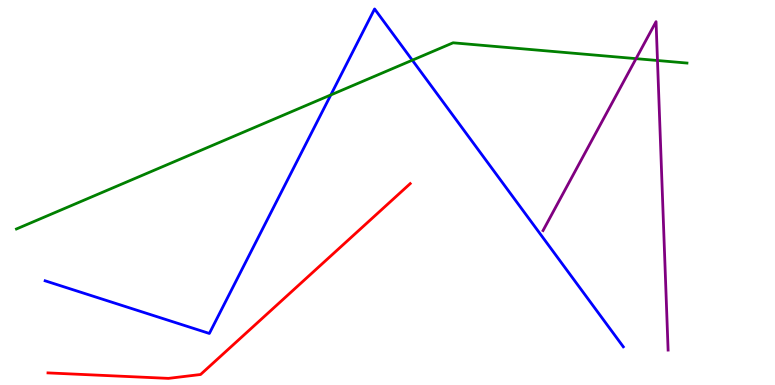[{'lines': ['blue', 'red'], 'intersections': []}, {'lines': ['green', 'red'], 'intersections': []}, {'lines': ['purple', 'red'], 'intersections': []}, {'lines': ['blue', 'green'], 'intersections': [{'x': 4.27, 'y': 7.53}, {'x': 5.32, 'y': 8.44}]}, {'lines': ['blue', 'purple'], 'intersections': []}, {'lines': ['green', 'purple'], 'intersections': [{'x': 8.21, 'y': 8.48}, {'x': 8.48, 'y': 8.43}]}]